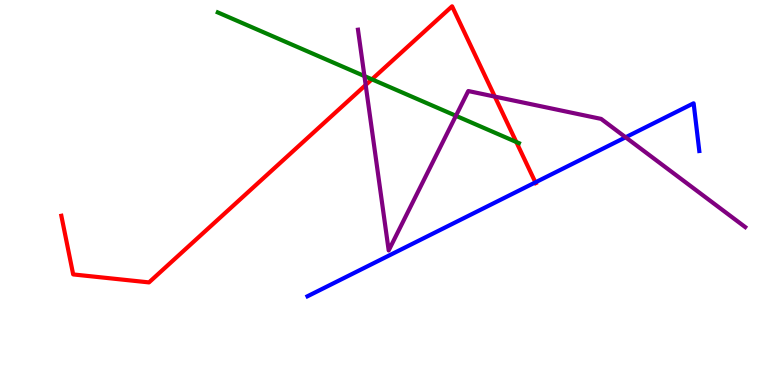[{'lines': ['blue', 'red'], 'intersections': [{'x': 6.91, 'y': 5.26}]}, {'lines': ['green', 'red'], 'intersections': [{'x': 4.8, 'y': 7.94}, {'x': 6.66, 'y': 6.31}]}, {'lines': ['purple', 'red'], 'intersections': [{'x': 4.72, 'y': 7.79}, {'x': 6.38, 'y': 7.49}]}, {'lines': ['blue', 'green'], 'intersections': []}, {'lines': ['blue', 'purple'], 'intersections': [{'x': 8.07, 'y': 6.43}]}, {'lines': ['green', 'purple'], 'intersections': [{'x': 4.7, 'y': 8.02}, {'x': 5.88, 'y': 6.99}]}]